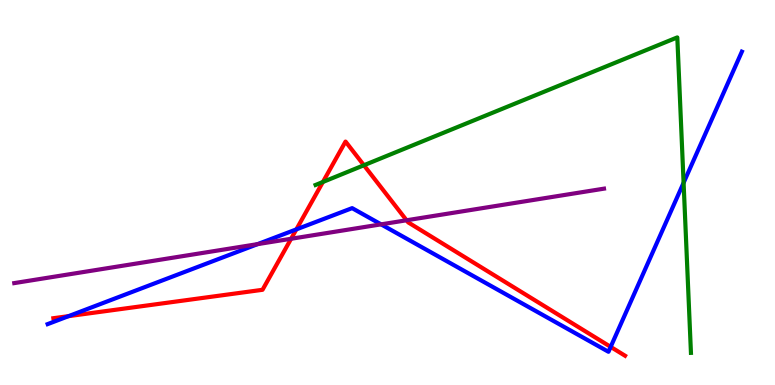[{'lines': ['blue', 'red'], 'intersections': [{'x': 0.885, 'y': 1.79}, {'x': 3.82, 'y': 4.04}, {'x': 7.88, 'y': 0.99}]}, {'lines': ['green', 'red'], 'intersections': [{'x': 4.17, 'y': 5.27}, {'x': 4.7, 'y': 5.71}]}, {'lines': ['purple', 'red'], 'intersections': [{'x': 3.76, 'y': 3.8}, {'x': 5.25, 'y': 4.28}]}, {'lines': ['blue', 'green'], 'intersections': [{'x': 8.82, 'y': 5.25}]}, {'lines': ['blue', 'purple'], 'intersections': [{'x': 3.32, 'y': 3.66}, {'x': 4.92, 'y': 4.17}]}, {'lines': ['green', 'purple'], 'intersections': []}]